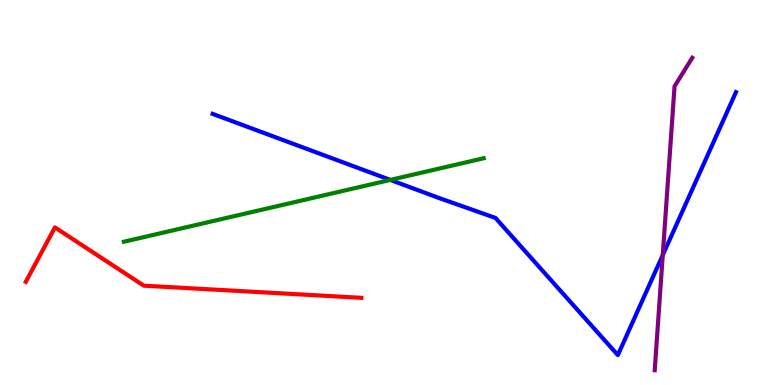[{'lines': ['blue', 'red'], 'intersections': []}, {'lines': ['green', 'red'], 'intersections': []}, {'lines': ['purple', 'red'], 'intersections': []}, {'lines': ['blue', 'green'], 'intersections': [{'x': 5.04, 'y': 5.33}]}, {'lines': ['blue', 'purple'], 'intersections': [{'x': 8.55, 'y': 3.37}]}, {'lines': ['green', 'purple'], 'intersections': []}]